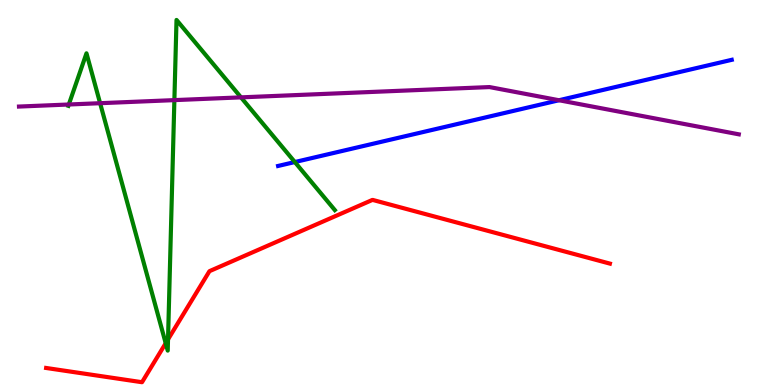[{'lines': ['blue', 'red'], 'intersections': []}, {'lines': ['green', 'red'], 'intersections': [{'x': 2.14, 'y': 1.09}, {'x': 2.17, 'y': 1.18}]}, {'lines': ['purple', 'red'], 'intersections': []}, {'lines': ['blue', 'green'], 'intersections': [{'x': 3.8, 'y': 5.79}]}, {'lines': ['blue', 'purple'], 'intersections': [{'x': 7.21, 'y': 7.4}]}, {'lines': ['green', 'purple'], 'intersections': [{'x': 0.888, 'y': 7.29}, {'x': 1.29, 'y': 7.32}, {'x': 2.25, 'y': 7.4}, {'x': 3.11, 'y': 7.47}]}]